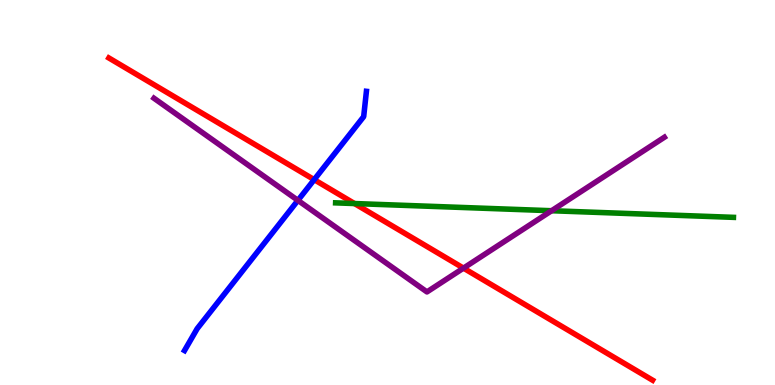[{'lines': ['blue', 'red'], 'intersections': [{'x': 4.05, 'y': 5.33}]}, {'lines': ['green', 'red'], 'intersections': [{'x': 4.57, 'y': 4.71}]}, {'lines': ['purple', 'red'], 'intersections': [{'x': 5.98, 'y': 3.04}]}, {'lines': ['blue', 'green'], 'intersections': []}, {'lines': ['blue', 'purple'], 'intersections': [{'x': 3.84, 'y': 4.8}]}, {'lines': ['green', 'purple'], 'intersections': [{'x': 7.12, 'y': 4.53}]}]